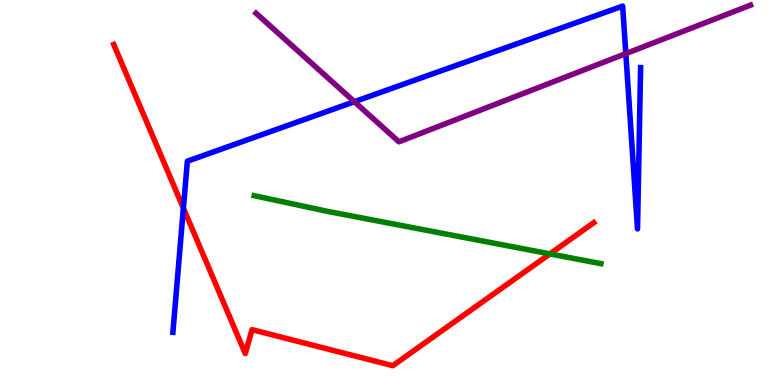[{'lines': ['blue', 'red'], 'intersections': [{'x': 2.37, 'y': 4.59}]}, {'lines': ['green', 'red'], 'intersections': [{'x': 7.1, 'y': 3.41}]}, {'lines': ['purple', 'red'], 'intersections': []}, {'lines': ['blue', 'green'], 'intersections': []}, {'lines': ['blue', 'purple'], 'intersections': [{'x': 4.57, 'y': 7.36}, {'x': 8.08, 'y': 8.61}]}, {'lines': ['green', 'purple'], 'intersections': []}]